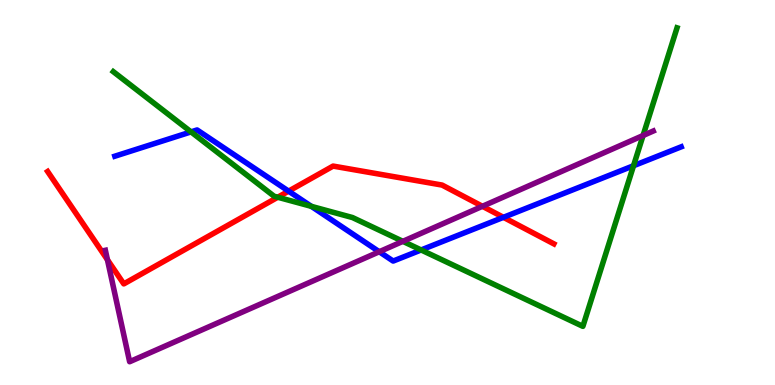[{'lines': ['blue', 'red'], 'intersections': [{'x': 3.72, 'y': 5.04}, {'x': 6.5, 'y': 4.36}]}, {'lines': ['green', 'red'], 'intersections': [{'x': 3.58, 'y': 4.88}]}, {'lines': ['purple', 'red'], 'intersections': [{'x': 1.39, 'y': 3.25}, {'x': 6.22, 'y': 4.64}]}, {'lines': ['blue', 'green'], 'intersections': [{'x': 2.46, 'y': 6.57}, {'x': 4.02, 'y': 4.64}, {'x': 5.43, 'y': 3.51}, {'x': 8.17, 'y': 5.7}]}, {'lines': ['blue', 'purple'], 'intersections': [{'x': 4.89, 'y': 3.46}]}, {'lines': ['green', 'purple'], 'intersections': [{'x': 5.2, 'y': 3.73}, {'x': 8.3, 'y': 6.48}]}]